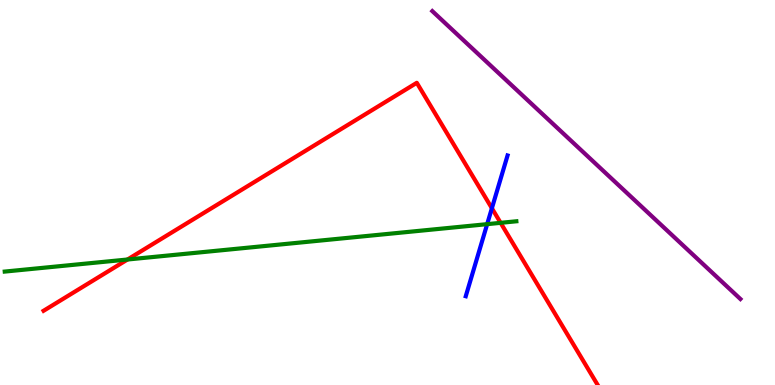[{'lines': ['blue', 'red'], 'intersections': [{'x': 6.35, 'y': 4.59}]}, {'lines': ['green', 'red'], 'intersections': [{'x': 1.65, 'y': 3.26}, {'x': 6.46, 'y': 4.21}]}, {'lines': ['purple', 'red'], 'intersections': []}, {'lines': ['blue', 'green'], 'intersections': [{'x': 6.29, 'y': 4.18}]}, {'lines': ['blue', 'purple'], 'intersections': []}, {'lines': ['green', 'purple'], 'intersections': []}]